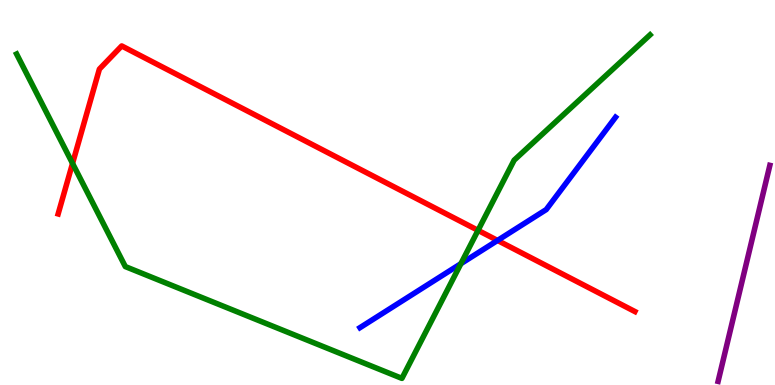[{'lines': ['blue', 'red'], 'intersections': [{'x': 6.42, 'y': 3.75}]}, {'lines': ['green', 'red'], 'intersections': [{'x': 0.936, 'y': 5.76}, {'x': 6.17, 'y': 4.02}]}, {'lines': ['purple', 'red'], 'intersections': []}, {'lines': ['blue', 'green'], 'intersections': [{'x': 5.95, 'y': 3.15}]}, {'lines': ['blue', 'purple'], 'intersections': []}, {'lines': ['green', 'purple'], 'intersections': []}]